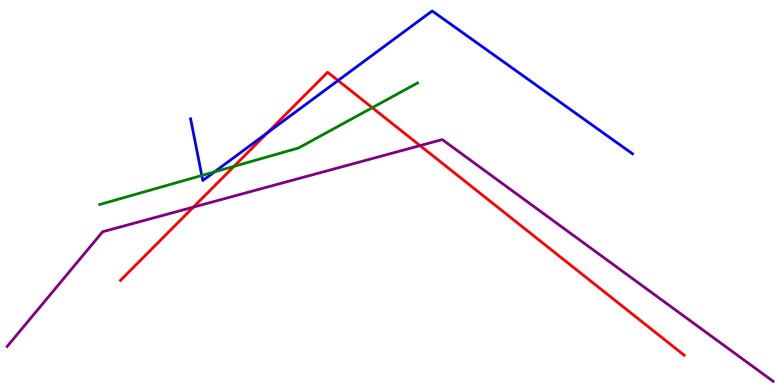[{'lines': ['blue', 'red'], 'intersections': [{'x': 3.45, 'y': 6.55}, {'x': 4.36, 'y': 7.91}]}, {'lines': ['green', 'red'], 'intersections': [{'x': 3.02, 'y': 5.68}, {'x': 4.8, 'y': 7.2}]}, {'lines': ['purple', 'red'], 'intersections': [{'x': 2.5, 'y': 4.62}, {'x': 5.42, 'y': 6.22}]}, {'lines': ['blue', 'green'], 'intersections': [{'x': 2.6, 'y': 5.44}, {'x': 2.77, 'y': 5.54}]}, {'lines': ['blue', 'purple'], 'intersections': []}, {'lines': ['green', 'purple'], 'intersections': []}]